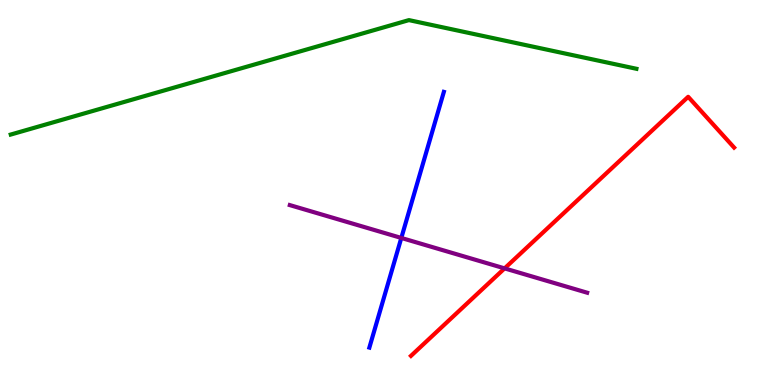[{'lines': ['blue', 'red'], 'intersections': []}, {'lines': ['green', 'red'], 'intersections': []}, {'lines': ['purple', 'red'], 'intersections': [{'x': 6.51, 'y': 3.03}]}, {'lines': ['blue', 'green'], 'intersections': []}, {'lines': ['blue', 'purple'], 'intersections': [{'x': 5.18, 'y': 3.82}]}, {'lines': ['green', 'purple'], 'intersections': []}]